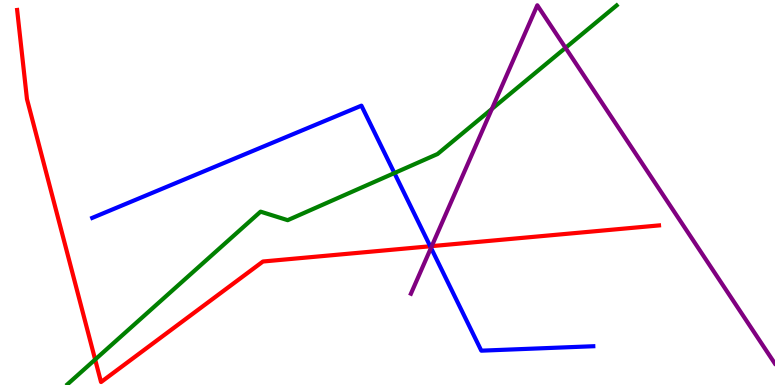[{'lines': ['blue', 'red'], 'intersections': [{'x': 5.55, 'y': 3.6}]}, {'lines': ['green', 'red'], 'intersections': [{'x': 1.23, 'y': 0.661}]}, {'lines': ['purple', 'red'], 'intersections': [{'x': 5.57, 'y': 3.61}]}, {'lines': ['blue', 'green'], 'intersections': [{'x': 5.09, 'y': 5.5}]}, {'lines': ['blue', 'purple'], 'intersections': [{'x': 5.56, 'y': 3.56}]}, {'lines': ['green', 'purple'], 'intersections': [{'x': 6.35, 'y': 7.17}, {'x': 7.3, 'y': 8.76}]}]